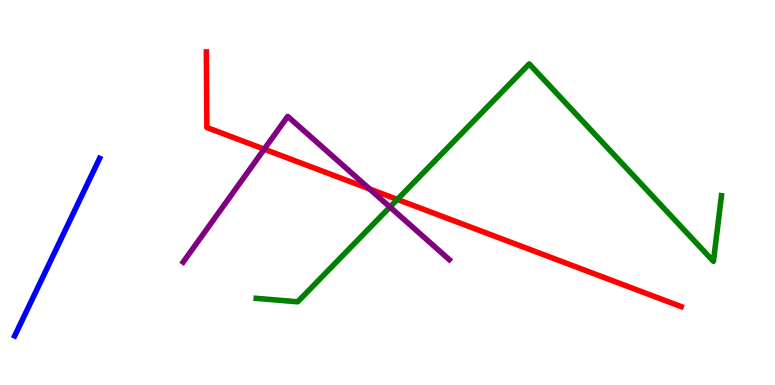[{'lines': ['blue', 'red'], 'intersections': []}, {'lines': ['green', 'red'], 'intersections': [{'x': 5.13, 'y': 4.82}]}, {'lines': ['purple', 'red'], 'intersections': [{'x': 3.41, 'y': 6.13}, {'x': 4.77, 'y': 5.09}]}, {'lines': ['blue', 'green'], 'intersections': []}, {'lines': ['blue', 'purple'], 'intersections': []}, {'lines': ['green', 'purple'], 'intersections': [{'x': 5.03, 'y': 4.62}]}]